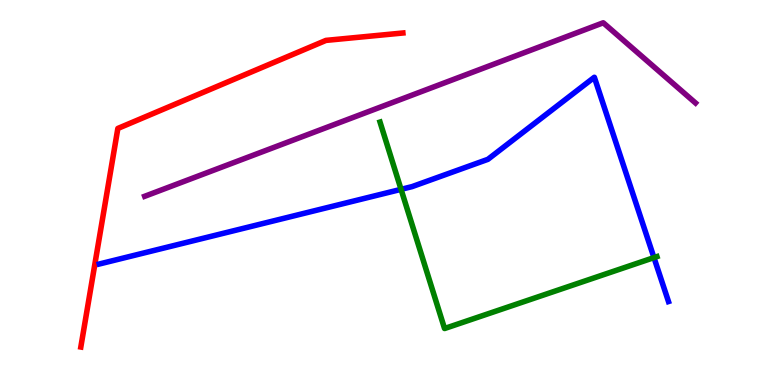[{'lines': ['blue', 'red'], 'intersections': []}, {'lines': ['green', 'red'], 'intersections': []}, {'lines': ['purple', 'red'], 'intersections': []}, {'lines': ['blue', 'green'], 'intersections': [{'x': 5.17, 'y': 5.08}, {'x': 8.44, 'y': 3.31}]}, {'lines': ['blue', 'purple'], 'intersections': []}, {'lines': ['green', 'purple'], 'intersections': []}]